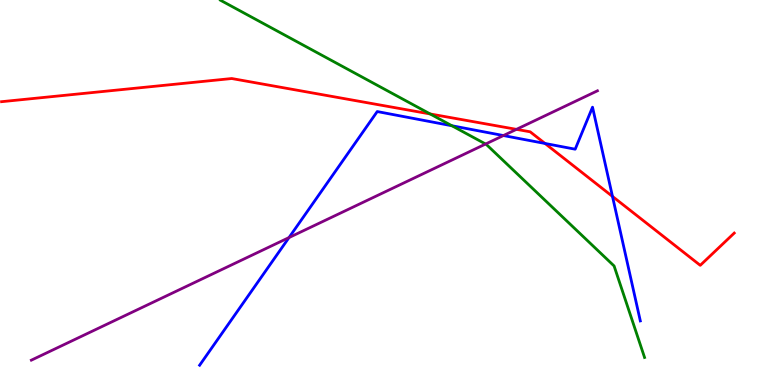[{'lines': ['blue', 'red'], 'intersections': [{'x': 7.03, 'y': 6.27}, {'x': 7.9, 'y': 4.9}]}, {'lines': ['green', 'red'], 'intersections': [{'x': 5.55, 'y': 7.04}]}, {'lines': ['purple', 'red'], 'intersections': [{'x': 6.66, 'y': 6.64}]}, {'lines': ['blue', 'green'], 'intersections': [{'x': 5.83, 'y': 6.73}]}, {'lines': ['blue', 'purple'], 'intersections': [{'x': 3.73, 'y': 3.83}, {'x': 6.5, 'y': 6.48}]}, {'lines': ['green', 'purple'], 'intersections': [{'x': 6.27, 'y': 6.26}]}]